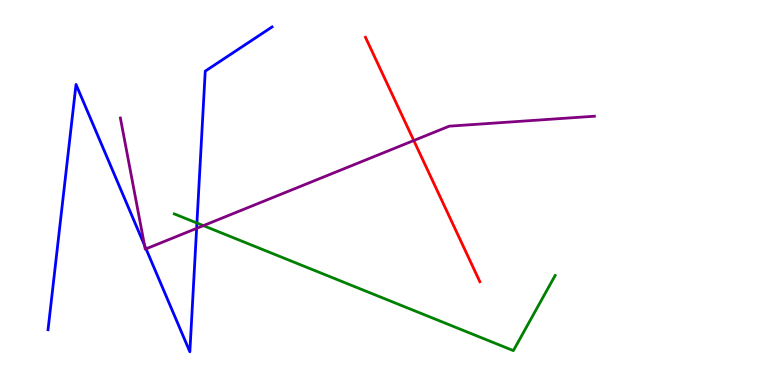[{'lines': ['blue', 'red'], 'intersections': []}, {'lines': ['green', 'red'], 'intersections': []}, {'lines': ['purple', 'red'], 'intersections': [{'x': 5.34, 'y': 6.35}]}, {'lines': ['blue', 'green'], 'intersections': [{'x': 2.54, 'y': 4.21}]}, {'lines': ['blue', 'purple'], 'intersections': [{'x': 1.86, 'y': 3.63}, {'x': 1.88, 'y': 3.54}, {'x': 2.54, 'y': 4.07}]}, {'lines': ['green', 'purple'], 'intersections': [{'x': 2.62, 'y': 4.14}]}]